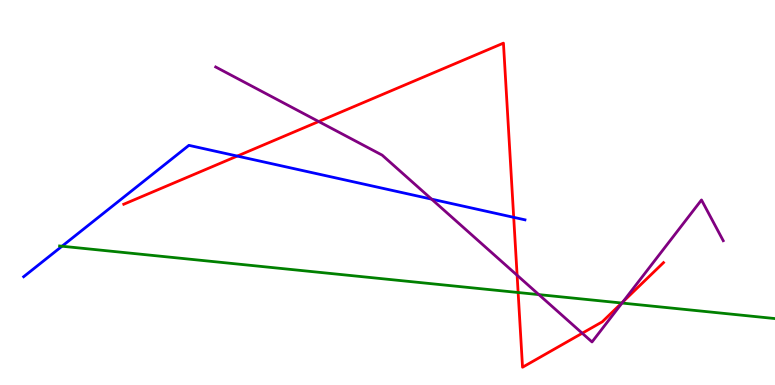[{'lines': ['blue', 'red'], 'intersections': [{'x': 3.06, 'y': 5.95}, {'x': 6.63, 'y': 4.35}]}, {'lines': ['green', 'red'], 'intersections': [{'x': 6.69, 'y': 2.4}, {'x': 8.02, 'y': 2.13}]}, {'lines': ['purple', 'red'], 'intersections': [{'x': 4.11, 'y': 6.84}, {'x': 6.67, 'y': 2.85}, {'x': 7.51, 'y': 1.34}, {'x': 8.04, 'y': 2.16}]}, {'lines': ['blue', 'green'], 'intersections': [{'x': 0.8, 'y': 3.6}]}, {'lines': ['blue', 'purple'], 'intersections': [{'x': 5.57, 'y': 4.83}]}, {'lines': ['green', 'purple'], 'intersections': [{'x': 6.95, 'y': 2.35}, {'x': 8.03, 'y': 2.13}]}]